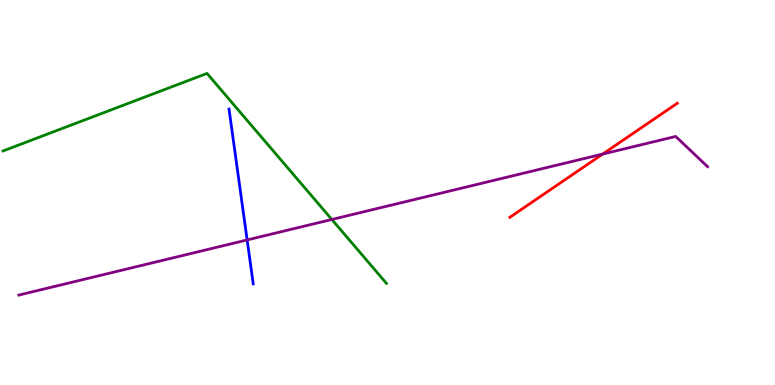[{'lines': ['blue', 'red'], 'intersections': []}, {'lines': ['green', 'red'], 'intersections': []}, {'lines': ['purple', 'red'], 'intersections': [{'x': 7.78, 'y': 6.0}]}, {'lines': ['blue', 'green'], 'intersections': []}, {'lines': ['blue', 'purple'], 'intersections': [{'x': 3.19, 'y': 3.77}]}, {'lines': ['green', 'purple'], 'intersections': [{'x': 4.28, 'y': 4.3}]}]